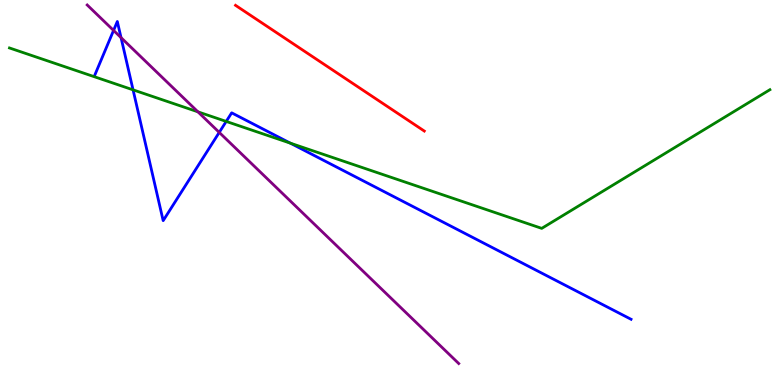[{'lines': ['blue', 'red'], 'intersections': []}, {'lines': ['green', 'red'], 'intersections': []}, {'lines': ['purple', 'red'], 'intersections': []}, {'lines': ['blue', 'green'], 'intersections': [{'x': 1.72, 'y': 7.67}, {'x': 2.92, 'y': 6.85}, {'x': 3.75, 'y': 6.28}]}, {'lines': ['blue', 'purple'], 'intersections': [{'x': 1.47, 'y': 9.21}, {'x': 1.56, 'y': 9.02}, {'x': 2.83, 'y': 6.56}]}, {'lines': ['green', 'purple'], 'intersections': [{'x': 2.55, 'y': 7.1}]}]